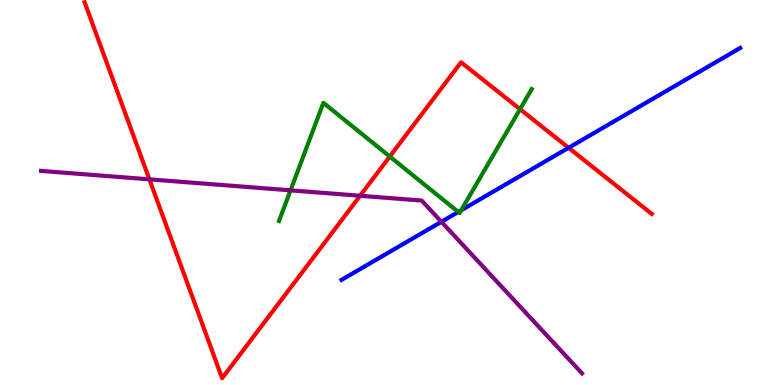[{'lines': ['blue', 'red'], 'intersections': [{'x': 7.34, 'y': 6.16}]}, {'lines': ['green', 'red'], 'intersections': [{'x': 5.03, 'y': 5.93}, {'x': 6.71, 'y': 7.16}]}, {'lines': ['purple', 'red'], 'intersections': [{'x': 1.93, 'y': 5.34}, {'x': 4.65, 'y': 4.92}]}, {'lines': ['blue', 'green'], 'intersections': [{'x': 5.91, 'y': 4.49}, {'x': 5.95, 'y': 4.54}]}, {'lines': ['blue', 'purple'], 'intersections': [{'x': 5.7, 'y': 4.24}]}, {'lines': ['green', 'purple'], 'intersections': [{'x': 3.75, 'y': 5.06}]}]